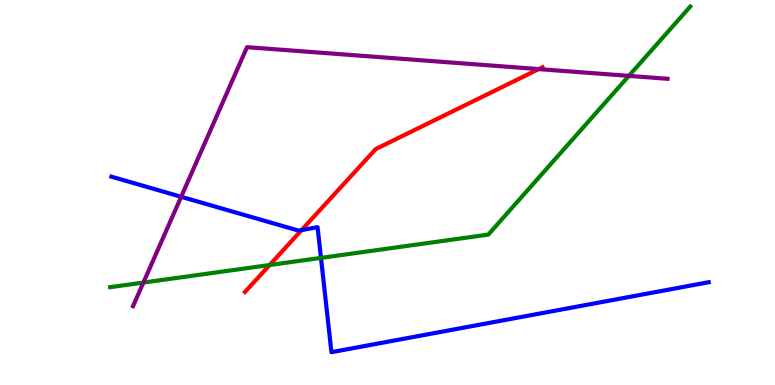[{'lines': ['blue', 'red'], 'intersections': [{'x': 3.89, 'y': 4.02}]}, {'lines': ['green', 'red'], 'intersections': [{'x': 3.48, 'y': 3.12}]}, {'lines': ['purple', 'red'], 'intersections': [{'x': 6.95, 'y': 8.21}]}, {'lines': ['blue', 'green'], 'intersections': [{'x': 4.14, 'y': 3.3}]}, {'lines': ['blue', 'purple'], 'intersections': [{'x': 2.34, 'y': 4.89}]}, {'lines': ['green', 'purple'], 'intersections': [{'x': 1.85, 'y': 2.66}, {'x': 8.11, 'y': 8.03}]}]